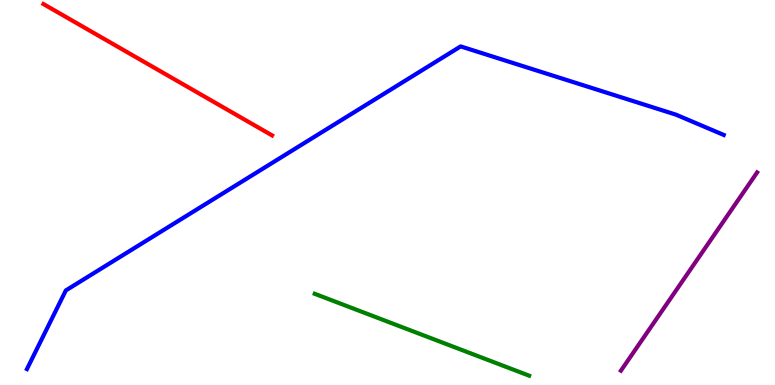[{'lines': ['blue', 'red'], 'intersections': []}, {'lines': ['green', 'red'], 'intersections': []}, {'lines': ['purple', 'red'], 'intersections': []}, {'lines': ['blue', 'green'], 'intersections': []}, {'lines': ['blue', 'purple'], 'intersections': []}, {'lines': ['green', 'purple'], 'intersections': []}]